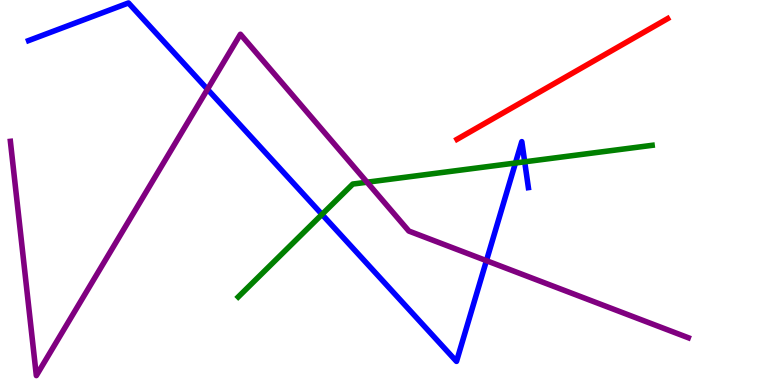[{'lines': ['blue', 'red'], 'intersections': []}, {'lines': ['green', 'red'], 'intersections': []}, {'lines': ['purple', 'red'], 'intersections': []}, {'lines': ['blue', 'green'], 'intersections': [{'x': 4.15, 'y': 4.43}, {'x': 6.65, 'y': 5.77}, {'x': 6.77, 'y': 5.8}]}, {'lines': ['blue', 'purple'], 'intersections': [{'x': 2.68, 'y': 7.68}, {'x': 6.28, 'y': 3.23}]}, {'lines': ['green', 'purple'], 'intersections': [{'x': 4.74, 'y': 5.27}]}]